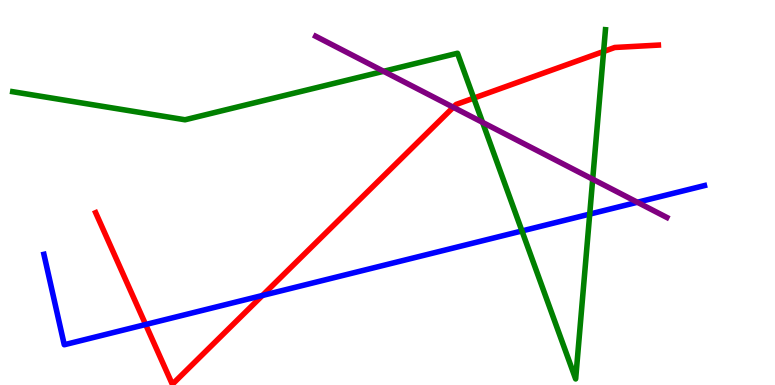[{'lines': ['blue', 'red'], 'intersections': [{'x': 1.88, 'y': 1.57}, {'x': 3.39, 'y': 2.33}]}, {'lines': ['green', 'red'], 'intersections': [{'x': 6.11, 'y': 7.45}, {'x': 7.79, 'y': 8.66}]}, {'lines': ['purple', 'red'], 'intersections': [{'x': 5.85, 'y': 7.21}]}, {'lines': ['blue', 'green'], 'intersections': [{'x': 6.73, 'y': 4.0}, {'x': 7.61, 'y': 4.44}]}, {'lines': ['blue', 'purple'], 'intersections': [{'x': 8.22, 'y': 4.75}]}, {'lines': ['green', 'purple'], 'intersections': [{'x': 4.95, 'y': 8.15}, {'x': 6.23, 'y': 6.82}, {'x': 7.65, 'y': 5.35}]}]